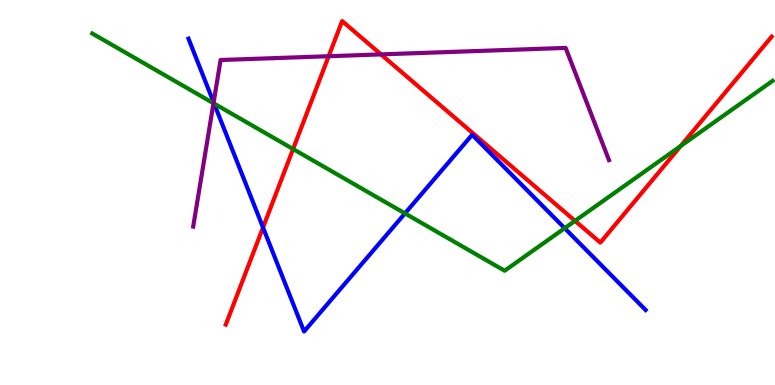[{'lines': ['blue', 'red'], 'intersections': [{'x': 3.39, 'y': 4.09}]}, {'lines': ['green', 'red'], 'intersections': [{'x': 3.78, 'y': 6.13}, {'x': 7.42, 'y': 4.26}, {'x': 8.78, 'y': 6.21}]}, {'lines': ['purple', 'red'], 'intersections': [{'x': 4.24, 'y': 8.54}, {'x': 4.92, 'y': 8.59}]}, {'lines': ['blue', 'green'], 'intersections': [{'x': 2.76, 'y': 7.31}, {'x': 5.23, 'y': 4.46}, {'x': 7.29, 'y': 4.07}]}, {'lines': ['blue', 'purple'], 'intersections': [{'x': 2.76, 'y': 7.34}]}, {'lines': ['green', 'purple'], 'intersections': [{'x': 2.75, 'y': 7.32}]}]